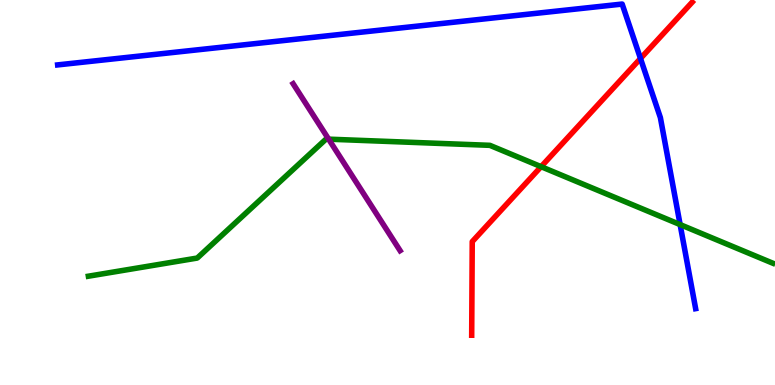[{'lines': ['blue', 'red'], 'intersections': [{'x': 8.26, 'y': 8.48}]}, {'lines': ['green', 'red'], 'intersections': [{'x': 6.98, 'y': 5.67}]}, {'lines': ['purple', 'red'], 'intersections': []}, {'lines': ['blue', 'green'], 'intersections': [{'x': 8.78, 'y': 4.17}]}, {'lines': ['blue', 'purple'], 'intersections': []}, {'lines': ['green', 'purple'], 'intersections': [{'x': 4.24, 'y': 6.39}]}]